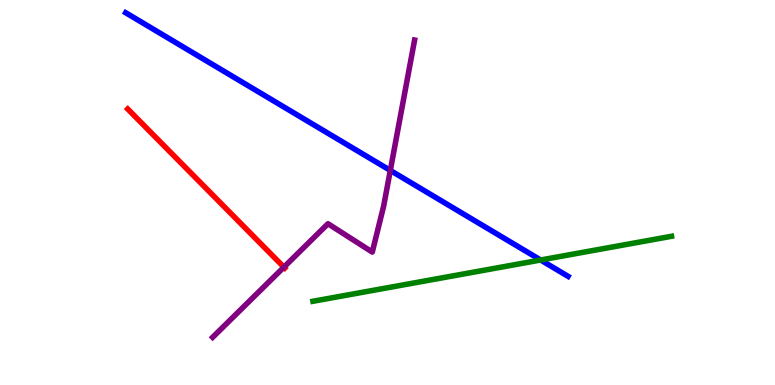[{'lines': ['blue', 'red'], 'intersections': []}, {'lines': ['green', 'red'], 'intersections': []}, {'lines': ['purple', 'red'], 'intersections': [{'x': 3.66, 'y': 3.06}]}, {'lines': ['blue', 'green'], 'intersections': [{'x': 6.98, 'y': 3.25}]}, {'lines': ['blue', 'purple'], 'intersections': [{'x': 5.04, 'y': 5.57}]}, {'lines': ['green', 'purple'], 'intersections': []}]